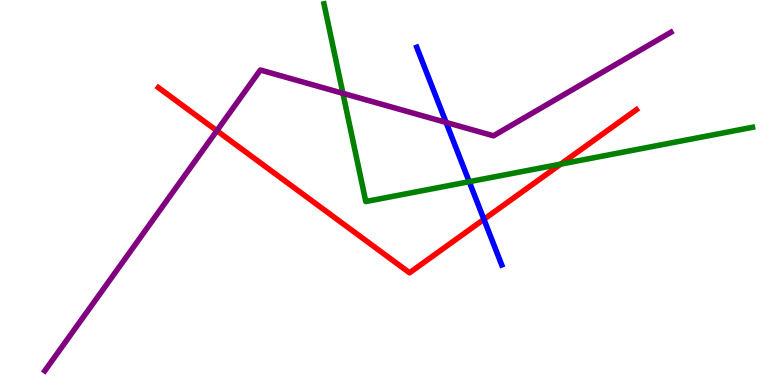[{'lines': ['blue', 'red'], 'intersections': [{'x': 6.24, 'y': 4.3}]}, {'lines': ['green', 'red'], 'intersections': [{'x': 7.24, 'y': 5.74}]}, {'lines': ['purple', 'red'], 'intersections': [{'x': 2.8, 'y': 6.6}]}, {'lines': ['blue', 'green'], 'intersections': [{'x': 6.05, 'y': 5.28}]}, {'lines': ['blue', 'purple'], 'intersections': [{'x': 5.76, 'y': 6.82}]}, {'lines': ['green', 'purple'], 'intersections': [{'x': 4.42, 'y': 7.58}]}]